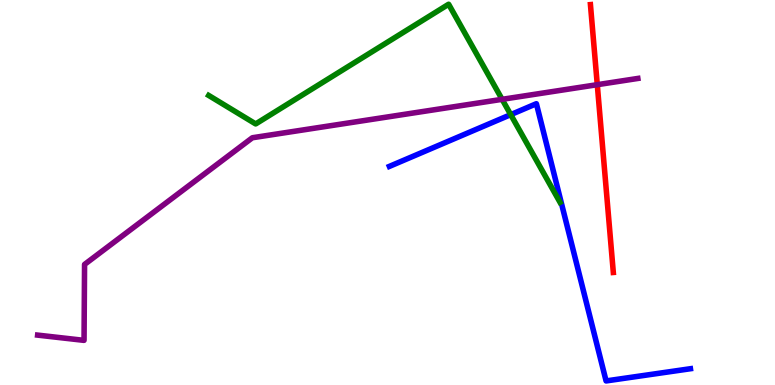[{'lines': ['blue', 'red'], 'intersections': []}, {'lines': ['green', 'red'], 'intersections': []}, {'lines': ['purple', 'red'], 'intersections': [{'x': 7.71, 'y': 7.8}]}, {'lines': ['blue', 'green'], 'intersections': [{'x': 6.59, 'y': 7.02}]}, {'lines': ['blue', 'purple'], 'intersections': []}, {'lines': ['green', 'purple'], 'intersections': [{'x': 6.48, 'y': 7.42}]}]